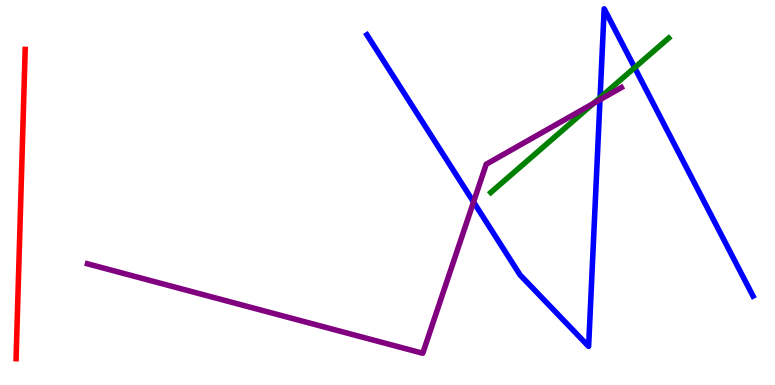[{'lines': ['blue', 'red'], 'intersections': []}, {'lines': ['green', 'red'], 'intersections': []}, {'lines': ['purple', 'red'], 'intersections': []}, {'lines': ['blue', 'green'], 'intersections': [{'x': 7.74, 'y': 7.46}, {'x': 8.19, 'y': 8.24}]}, {'lines': ['blue', 'purple'], 'intersections': [{'x': 6.11, 'y': 4.75}, {'x': 7.74, 'y': 7.41}]}, {'lines': ['green', 'purple'], 'intersections': [{'x': 7.66, 'y': 7.31}]}]